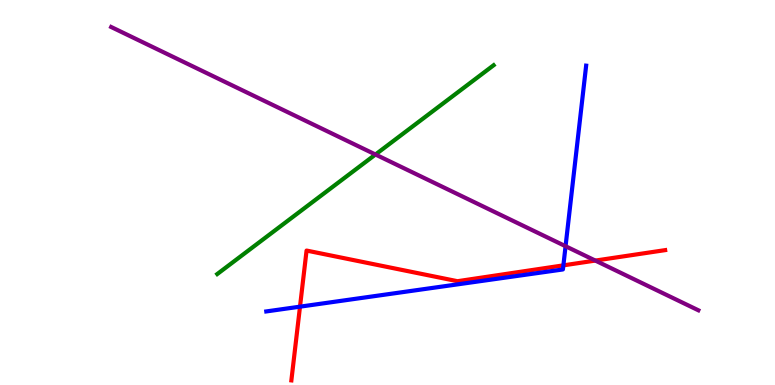[{'lines': ['blue', 'red'], 'intersections': [{'x': 3.87, 'y': 2.03}, {'x': 7.27, 'y': 3.11}]}, {'lines': ['green', 'red'], 'intersections': []}, {'lines': ['purple', 'red'], 'intersections': [{'x': 7.68, 'y': 3.23}]}, {'lines': ['blue', 'green'], 'intersections': []}, {'lines': ['blue', 'purple'], 'intersections': [{'x': 7.3, 'y': 3.6}]}, {'lines': ['green', 'purple'], 'intersections': [{'x': 4.84, 'y': 5.99}]}]